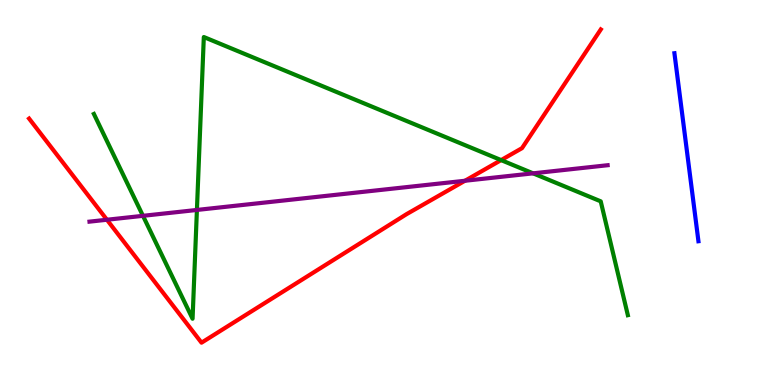[{'lines': ['blue', 'red'], 'intersections': []}, {'lines': ['green', 'red'], 'intersections': [{'x': 6.47, 'y': 5.84}]}, {'lines': ['purple', 'red'], 'intersections': [{'x': 1.38, 'y': 4.29}, {'x': 6.0, 'y': 5.3}]}, {'lines': ['blue', 'green'], 'intersections': []}, {'lines': ['blue', 'purple'], 'intersections': []}, {'lines': ['green', 'purple'], 'intersections': [{'x': 1.84, 'y': 4.39}, {'x': 2.54, 'y': 4.55}, {'x': 6.88, 'y': 5.5}]}]